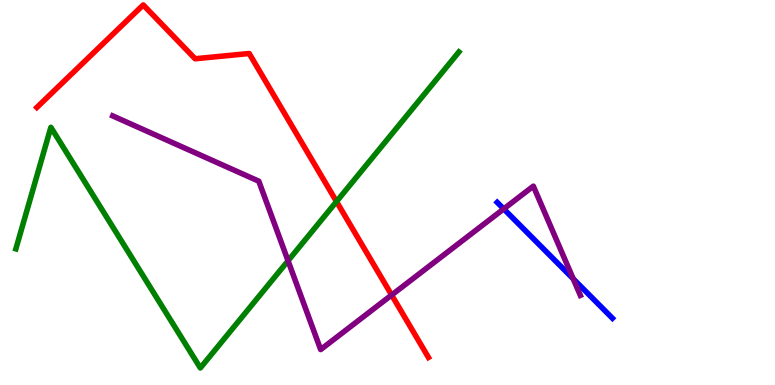[{'lines': ['blue', 'red'], 'intersections': []}, {'lines': ['green', 'red'], 'intersections': [{'x': 4.34, 'y': 4.76}]}, {'lines': ['purple', 'red'], 'intersections': [{'x': 5.05, 'y': 2.34}]}, {'lines': ['blue', 'green'], 'intersections': []}, {'lines': ['blue', 'purple'], 'intersections': [{'x': 6.5, 'y': 4.57}, {'x': 7.4, 'y': 2.76}]}, {'lines': ['green', 'purple'], 'intersections': [{'x': 3.72, 'y': 3.23}]}]